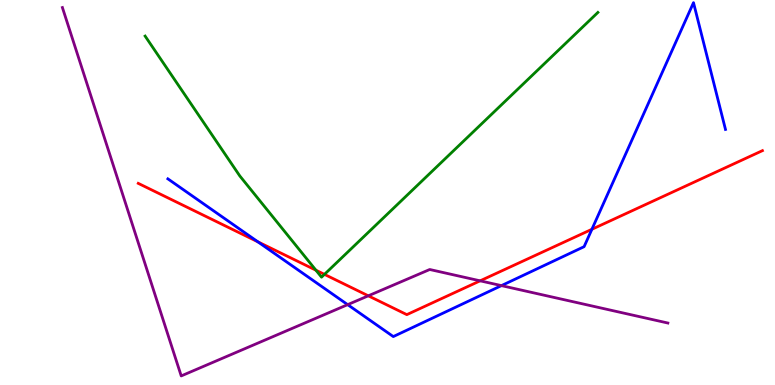[{'lines': ['blue', 'red'], 'intersections': [{'x': 3.33, 'y': 3.72}, {'x': 7.64, 'y': 4.04}]}, {'lines': ['green', 'red'], 'intersections': [{'x': 4.08, 'y': 2.98}, {'x': 4.19, 'y': 2.87}]}, {'lines': ['purple', 'red'], 'intersections': [{'x': 4.75, 'y': 2.32}, {'x': 6.2, 'y': 2.71}]}, {'lines': ['blue', 'green'], 'intersections': []}, {'lines': ['blue', 'purple'], 'intersections': [{'x': 4.49, 'y': 2.09}, {'x': 6.47, 'y': 2.58}]}, {'lines': ['green', 'purple'], 'intersections': []}]